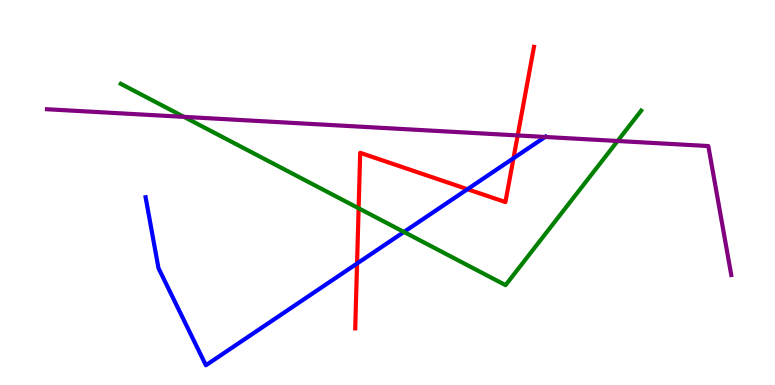[{'lines': ['blue', 'red'], 'intersections': [{'x': 4.61, 'y': 3.16}, {'x': 6.03, 'y': 5.09}, {'x': 6.63, 'y': 5.89}]}, {'lines': ['green', 'red'], 'intersections': [{'x': 4.63, 'y': 4.59}]}, {'lines': ['purple', 'red'], 'intersections': [{'x': 6.68, 'y': 6.48}]}, {'lines': ['blue', 'green'], 'intersections': [{'x': 5.21, 'y': 3.97}]}, {'lines': ['blue', 'purple'], 'intersections': [{'x': 7.03, 'y': 6.44}]}, {'lines': ['green', 'purple'], 'intersections': [{'x': 2.37, 'y': 6.96}, {'x': 7.97, 'y': 6.34}]}]